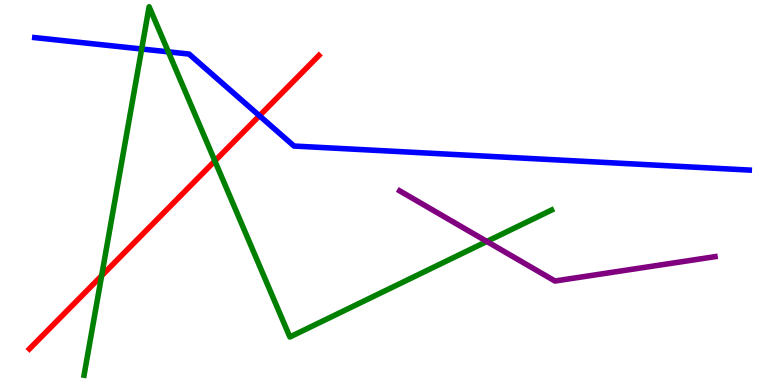[{'lines': ['blue', 'red'], 'intersections': [{'x': 3.35, 'y': 6.99}]}, {'lines': ['green', 'red'], 'intersections': [{'x': 1.31, 'y': 2.84}, {'x': 2.77, 'y': 5.82}]}, {'lines': ['purple', 'red'], 'intersections': []}, {'lines': ['blue', 'green'], 'intersections': [{'x': 1.83, 'y': 8.73}, {'x': 2.17, 'y': 8.65}]}, {'lines': ['blue', 'purple'], 'intersections': []}, {'lines': ['green', 'purple'], 'intersections': [{'x': 6.28, 'y': 3.73}]}]